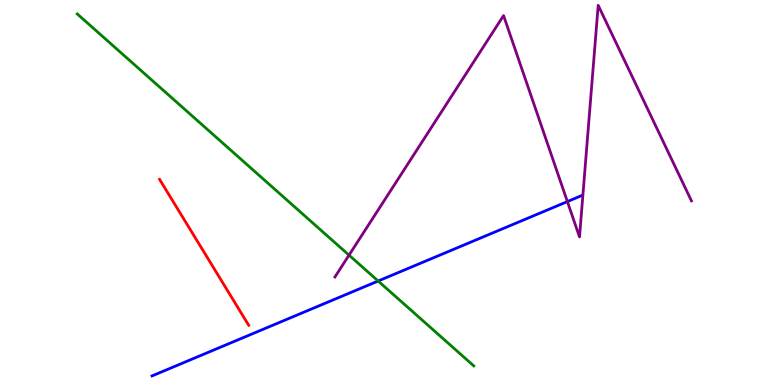[{'lines': ['blue', 'red'], 'intersections': []}, {'lines': ['green', 'red'], 'intersections': []}, {'lines': ['purple', 'red'], 'intersections': []}, {'lines': ['blue', 'green'], 'intersections': [{'x': 4.88, 'y': 2.7}]}, {'lines': ['blue', 'purple'], 'intersections': [{'x': 7.32, 'y': 4.76}]}, {'lines': ['green', 'purple'], 'intersections': [{'x': 4.5, 'y': 3.37}]}]